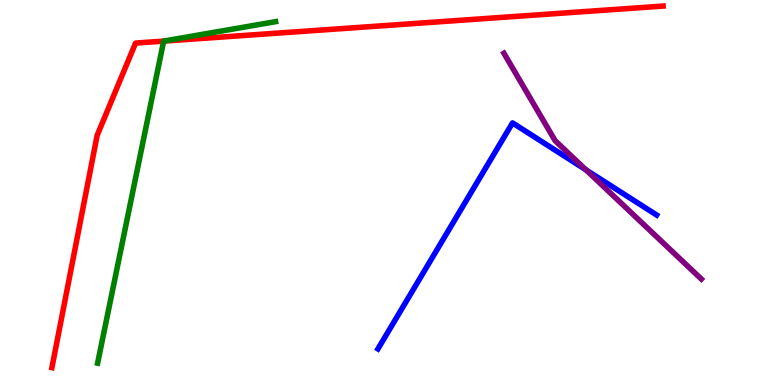[{'lines': ['blue', 'red'], 'intersections': []}, {'lines': ['green', 'red'], 'intersections': [{'x': 2.11, 'y': 8.93}]}, {'lines': ['purple', 'red'], 'intersections': []}, {'lines': ['blue', 'green'], 'intersections': []}, {'lines': ['blue', 'purple'], 'intersections': [{'x': 7.56, 'y': 5.59}]}, {'lines': ['green', 'purple'], 'intersections': []}]